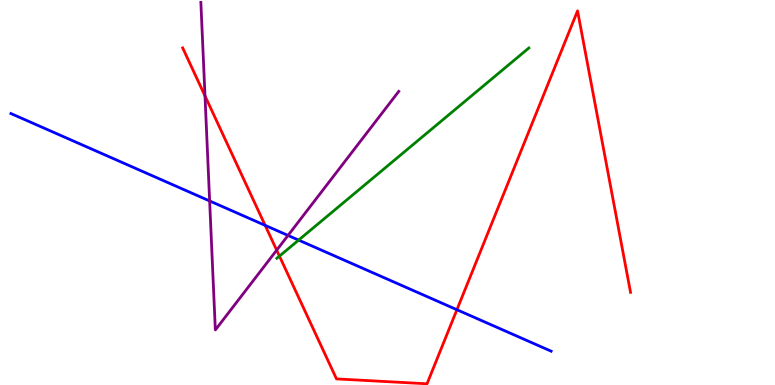[{'lines': ['blue', 'red'], 'intersections': [{'x': 3.42, 'y': 4.15}, {'x': 5.9, 'y': 1.96}]}, {'lines': ['green', 'red'], 'intersections': [{'x': 3.61, 'y': 3.35}]}, {'lines': ['purple', 'red'], 'intersections': [{'x': 2.65, 'y': 7.51}, {'x': 3.57, 'y': 3.5}]}, {'lines': ['blue', 'green'], 'intersections': [{'x': 3.85, 'y': 3.76}]}, {'lines': ['blue', 'purple'], 'intersections': [{'x': 2.71, 'y': 4.78}, {'x': 3.72, 'y': 3.88}]}, {'lines': ['green', 'purple'], 'intersections': []}]